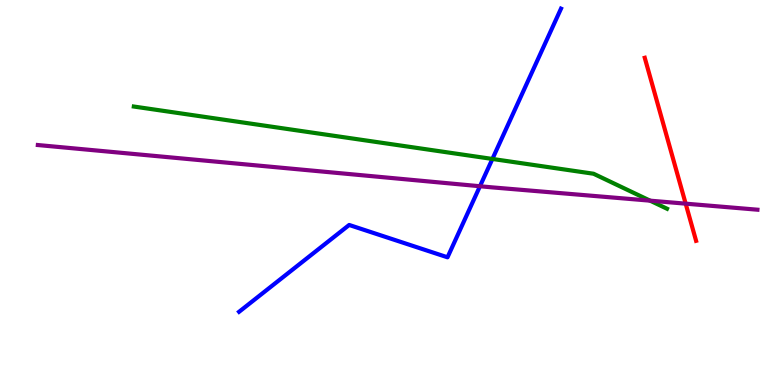[{'lines': ['blue', 'red'], 'intersections': []}, {'lines': ['green', 'red'], 'intersections': []}, {'lines': ['purple', 'red'], 'intersections': [{'x': 8.85, 'y': 4.71}]}, {'lines': ['blue', 'green'], 'intersections': [{'x': 6.35, 'y': 5.87}]}, {'lines': ['blue', 'purple'], 'intersections': [{'x': 6.19, 'y': 5.16}]}, {'lines': ['green', 'purple'], 'intersections': [{'x': 8.39, 'y': 4.79}]}]